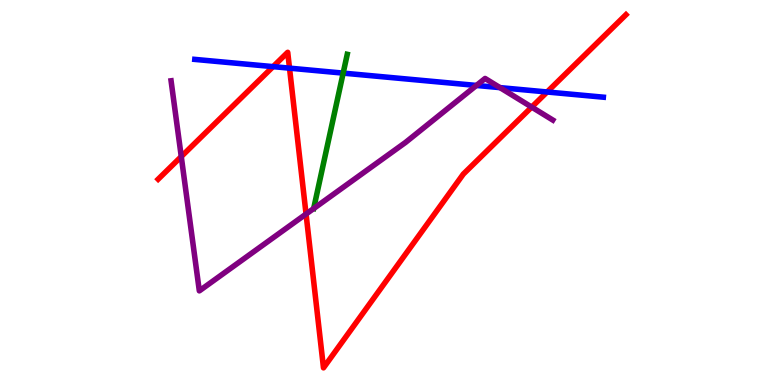[{'lines': ['blue', 'red'], 'intersections': [{'x': 3.52, 'y': 8.27}, {'x': 3.74, 'y': 8.23}, {'x': 7.06, 'y': 7.61}]}, {'lines': ['green', 'red'], 'intersections': []}, {'lines': ['purple', 'red'], 'intersections': [{'x': 2.34, 'y': 5.93}, {'x': 3.95, 'y': 4.44}, {'x': 6.86, 'y': 7.22}]}, {'lines': ['blue', 'green'], 'intersections': [{'x': 4.43, 'y': 8.1}]}, {'lines': ['blue', 'purple'], 'intersections': [{'x': 6.15, 'y': 7.78}, {'x': 6.45, 'y': 7.72}]}, {'lines': ['green', 'purple'], 'intersections': []}]